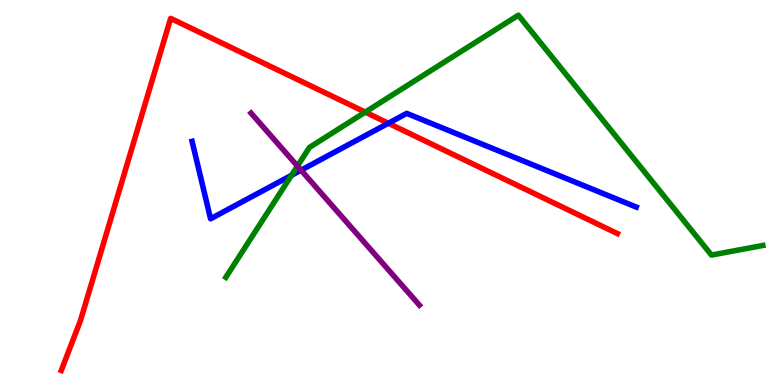[{'lines': ['blue', 'red'], 'intersections': [{'x': 5.01, 'y': 6.8}]}, {'lines': ['green', 'red'], 'intersections': [{'x': 4.71, 'y': 7.09}]}, {'lines': ['purple', 'red'], 'intersections': []}, {'lines': ['blue', 'green'], 'intersections': [{'x': 3.76, 'y': 5.45}]}, {'lines': ['blue', 'purple'], 'intersections': [{'x': 3.88, 'y': 5.58}]}, {'lines': ['green', 'purple'], 'intersections': [{'x': 3.84, 'y': 5.69}]}]